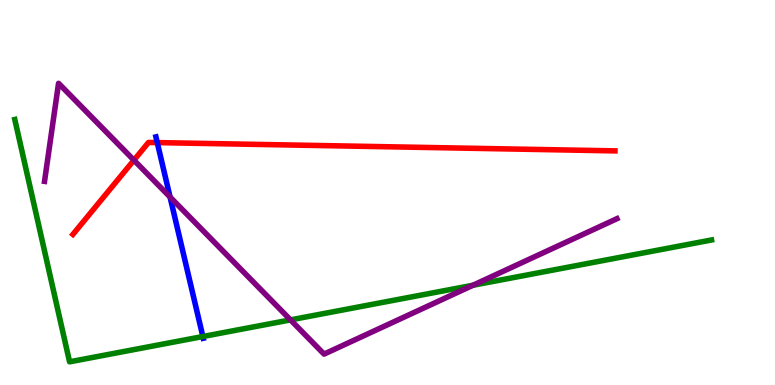[{'lines': ['blue', 'red'], 'intersections': [{'x': 2.03, 'y': 6.3}]}, {'lines': ['green', 'red'], 'intersections': []}, {'lines': ['purple', 'red'], 'intersections': [{'x': 1.73, 'y': 5.84}]}, {'lines': ['blue', 'green'], 'intersections': [{'x': 2.62, 'y': 1.26}]}, {'lines': ['blue', 'purple'], 'intersections': [{'x': 2.19, 'y': 4.88}]}, {'lines': ['green', 'purple'], 'intersections': [{'x': 3.75, 'y': 1.69}, {'x': 6.1, 'y': 2.59}]}]